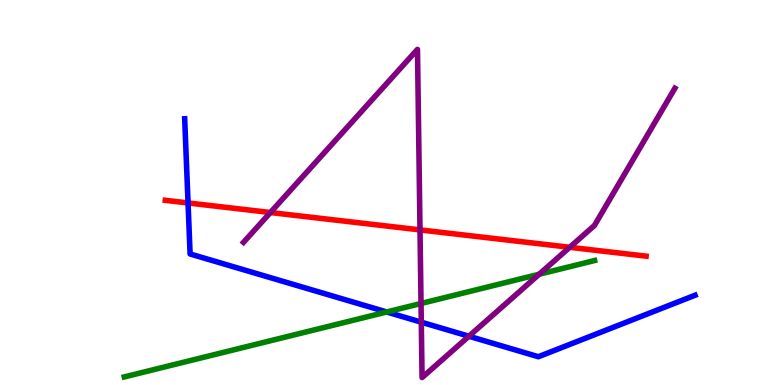[{'lines': ['blue', 'red'], 'intersections': [{'x': 2.43, 'y': 4.73}]}, {'lines': ['green', 'red'], 'intersections': []}, {'lines': ['purple', 'red'], 'intersections': [{'x': 3.49, 'y': 4.48}, {'x': 5.42, 'y': 4.03}, {'x': 7.35, 'y': 3.58}]}, {'lines': ['blue', 'green'], 'intersections': [{'x': 4.99, 'y': 1.9}]}, {'lines': ['blue', 'purple'], 'intersections': [{'x': 5.44, 'y': 1.63}, {'x': 6.05, 'y': 1.27}]}, {'lines': ['green', 'purple'], 'intersections': [{'x': 5.43, 'y': 2.12}, {'x': 6.96, 'y': 2.88}]}]